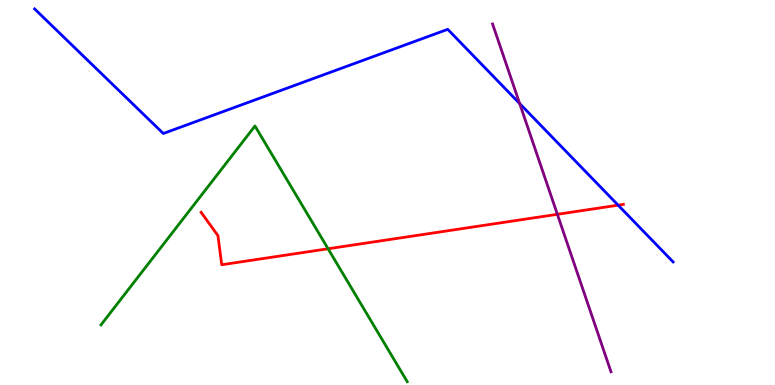[{'lines': ['blue', 'red'], 'intersections': [{'x': 7.98, 'y': 4.67}]}, {'lines': ['green', 'red'], 'intersections': [{'x': 4.23, 'y': 3.54}]}, {'lines': ['purple', 'red'], 'intersections': [{'x': 7.19, 'y': 4.43}]}, {'lines': ['blue', 'green'], 'intersections': []}, {'lines': ['blue', 'purple'], 'intersections': [{'x': 6.71, 'y': 7.31}]}, {'lines': ['green', 'purple'], 'intersections': []}]